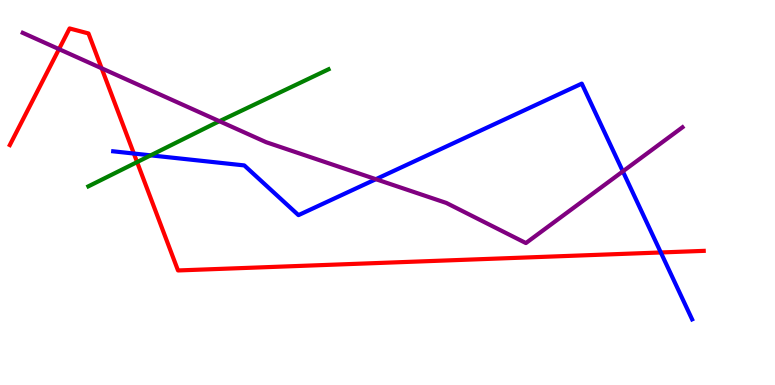[{'lines': ['blue', 'red'], 'intersections': [{'x': 1.73, 'y': 6.01}, {'x': 8.53, 'y': 3.44}]}, {'lines': ['green', 'red'], 'intersections': [{'x': 1.77, 'y': 5.79}]}, {'lines': ['purple', 'red'], 'intersections': [{'x': 0.761, 'y': 8.72}, {'x': 1.31, 'y': 8.23}]}, {'lines': ['blue', 'green'], 'intersections': [{'x': 1.94, 'y': 5.97}]}, {'lines': ['blue', 'purple'], 'intersections': [{'x': 4.85, 'y': 5.35}, {'x': 8.04, 'y': 5.55}]}, {'lines': ['green', 'purple'], 'intersections': [{'x': 2.83, 'y': 6.85}]}]